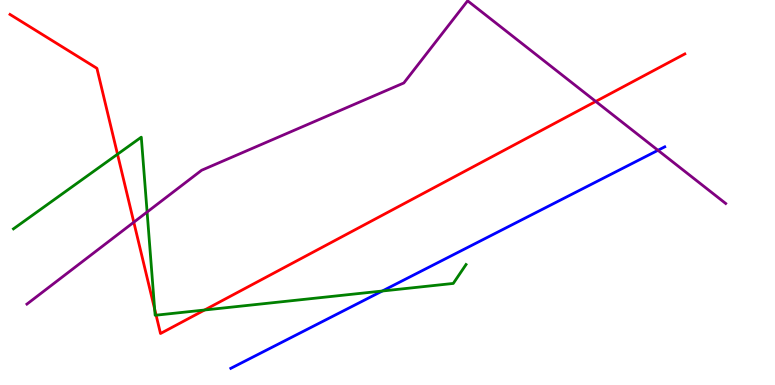[{'lines': ['blue', 'red'], 'intersections': []}, {'lines': ['green', 'red'], 'intersections': [{'x': 1.52, 'y': 5.99}, {'x': 2.0, 'y': 1.97}, {'x': 2.01, 'y': 1.81}, {'x': 2.64, 'y': 1.95}]}, {'lines': ['purple', 'red'], 'intersections': [{'x': 1.73, 'y': 4.23}, {'x': 7.69, 'y': 7.37}]}, {'lines': ['blue', 'green'], 'intersections': [{'x': 4.93, 'y': 2.44}]}, {'lines': ['blue', 'purple'], 'intersections': [{'x': 8.49, 'y': 6.1}]}, {'lines': ['green', 'purple'], 'intersections': [{'x': 1.9, 'y': 4.49}]}]